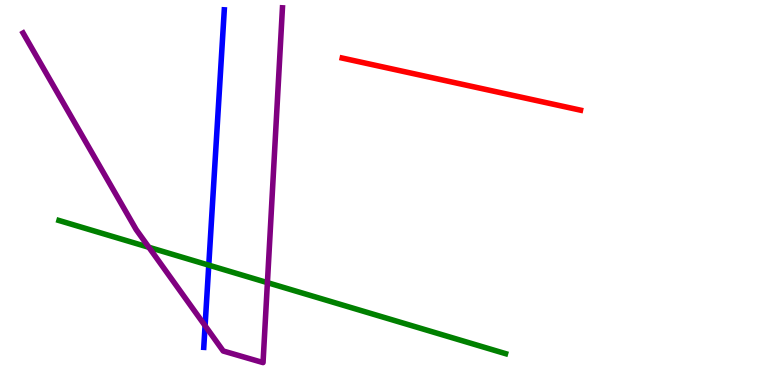[{'lines': ['blue', 'red'], 'intersections': []}, {'lines': ['green', 'red'], 'intersections': []}, {'lines': ['purple', 'red'], 'intersections': []}, {'lines': ['blue', 'green'], 'intersections': [{'x': 2.69, 'y': 3.11}]}, {'lines': ['blue', 'purple'], 'intersections': [{'x': 2.65, 'y': 1.54}]}, {'lines': ['green', 'purple'], 'intersections': [{'x': 1.92, 'y': 3.58}, {'x': 3.45, 'y': 2.66}]}]